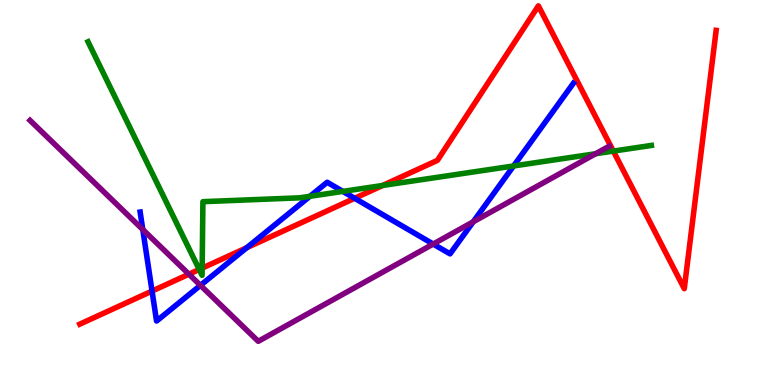[{'lines': ['blue', 'red'], 'intersections': [{'x': 1.96, 'y': 2.44}, {'x': 3.18, 'y': 3.57}, {'x': 4.58, 'y': 4.85}]}, {'lines': ['green', 'red'], 'intersections': [{'x': 2.57, 'y': 3.0}, {'x': 2.61, 'y': 3.04}, {'x': 4.94, 'y': 5.18}, {'x': 7.91, 'y': 6.08}]}, {'lines': ['purple', 'red'], 'intersections': [{'x': 2.44, 'y': 2.88}]}, {'lines': ['blue', 'green'], 'intersections': [{'x': 4.0, 'y': 4.9}, {'x': 4.42, 'y': 5.03}, {'x': 6.63, 'y': 5.69}]}, {'lines': ['blue', 'purple'], 'intersections': [{'x': 1.84, 'y': 4.04}, {'x': 2.59, 'y': 2.59}, {'x': 5.59, 'y': 3.66}, {'x': 6.11, 'y': 4.24}]}, {'lines': ['green', 'purple'], 'intersections': [{'x': 7.69, 'y': 6.01}]}]